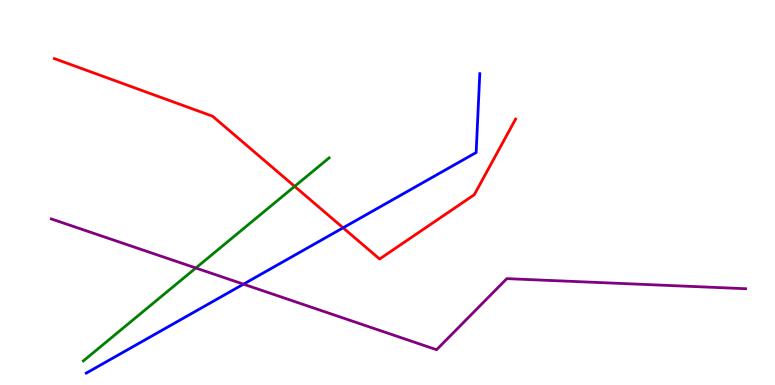[{'lines': ['blue', 'red'], 'intersections': [{'x': 4.43, 'y': 4.08}]}, {'lines': ['green', 'red'], 'intersections': [{'x': 3.8, 'y': 5.16}]}, {'lines': ['purple', 'red'], 'intersections': []}, {'lines': ['blue', 'green'], 'intersections': []}, {'lines': ['blue', 'purple'], 'intersections': [{'x': 3.14, 'y': 2.62}]}, {'lines': ['green', 'purple'], 'intersections': [{'x': 2.53, 'y': 3.04}]}]